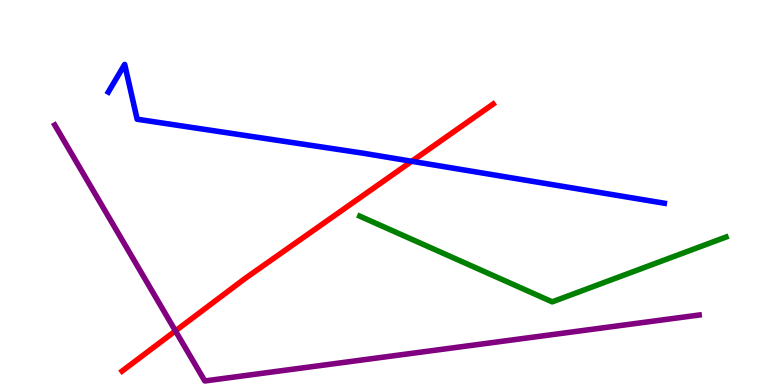[{'lines': ['blue', 'red'], 'intersections': [{'x': 5.31, 'y': 5.81}]}, {'lines': ['green', 'red'], 'intersections': []}, {'lines': ['purple', 'red'], 'intersections': [{'x': 2.26, 'y': 1.41}]}, {'lines': ['blue', 'green'], 'intersections': []}, {'lines': ['blue', 'purple'], 'intersections': []}, {'lines': ['green', 'purple'], 'intersections': []}]